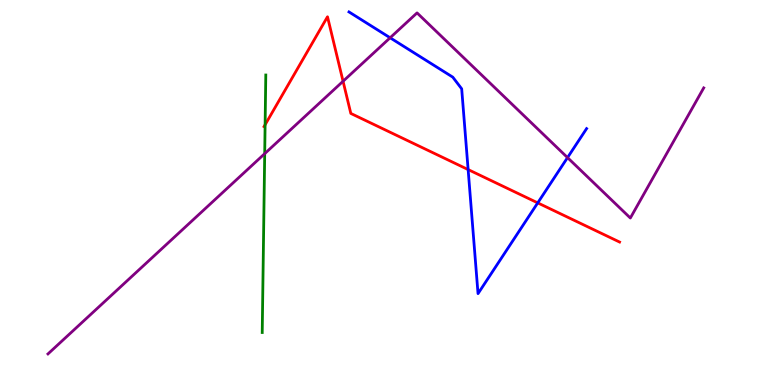[{'lines': ['blue', 'red'], 'intersections': [{'x': 6.04, 'y': 5.6}, {'x': 6.94, 'y': 4.73}]}, {'lines': ['green', 'red'], 'intersections': [{'x': 3.42, 'y': 6.76}]}, {'lines': ['purple', 'red'], 'intersections': [{'x': 4.43, 'y': 7.89}]}, {'lines': ['blue', 'green'], 'intersections': []}, {'lines': ['blue', 'purple'], 'intersections': [{'x': 5.03, 'y': 9.02}, {'x': 7.32, 'y': 5.91}]}, {'lines': ['green', 'purple'], 'intersections': [{'x': 3.42, 'y': 6.01}]}]